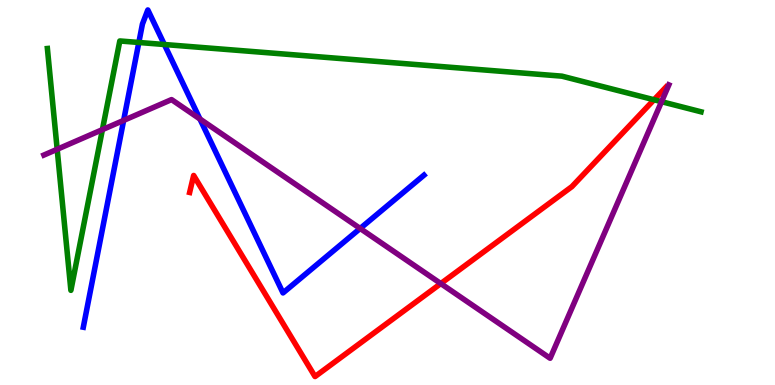[{'lines': ['blue', 'red'], 'intersections': []}, {'lines': ['green', 'red'], 'intersections': [{'x': 8.44, 'y': 7.41}]}, {'lines': ['purple', 'red'], 'intersections': [{'x': 5.69, 'y': 2.63}]}, {'lines': ['blue', 'green'], 'intersections': [{'x': 1.79, 'y': 8.9}, {'x': 2.12, 'y': 8.84}]}, {'lines': ['blue', 'purple'], 'intersections': [{'x': 1.6, 'y': 6.87}, {'x': 2.58, 'y': 6.91}, {'x': 4.65, 'y': 4.07}]}, {'lines': ['green', 'purple'], 'intersections': [{'x': 0.738, 'y': 6.12}, {'x': 1.32, 'y': 6.63}, {'x': 8.54, 'y': 7.36}]}]